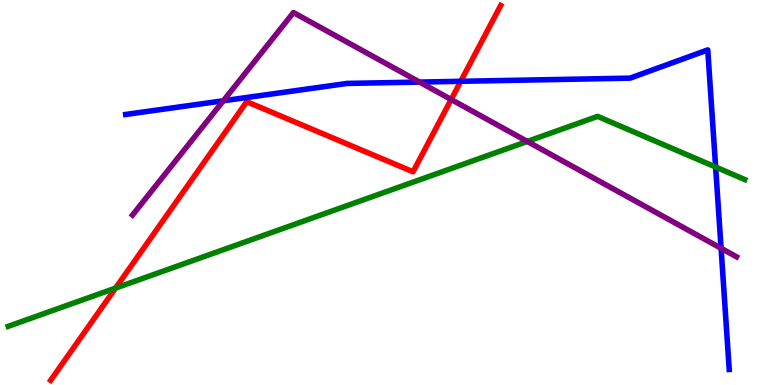[{'lines': ['blue', 'red'], 'intersections': [{'x': 5.95, 'y': 7.89}]}, {'lines': ['green', 'red'], 'intersections': [{'x': 1.49, 'y': 2.52}]}, {'lines': ['purple', 'red'], 'intersections': [{'x': 5.82, 'y': 7.42}]}, {'lines': ['blue', 'green'], 'intersections': [{'x': 9.23, 'y': 5.66}]}, {'lines': ['blue', 'purple'], 'intersections': [{'x': 2.88, 'y': 7.38}, {'x': 5.41, 'y': 7.87}, {'x': 9.3, 'y': 3.55}]}, {'lines': ['green', 'purple'], 'intersections': [{'x': 6.8, 'y': 6.33}]}]